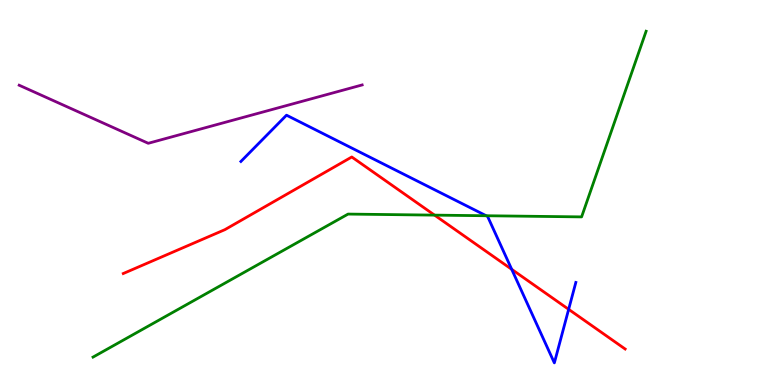[{'lines': ['blue', 'red'], 'intersections': [{'x': 6.6, 'y': 3.0}, {'x': 7.34, 'y': 1.97}]}, {'lines': ['green', 'red'], 'intersections': [{'x': 5.61, 'y': 4.41}]}, {'lines': ['purple', 'red'], 'intersections': []}, {'lines': ['blue', 'green'], 'intersections': [{'x': 6.27, 'y': 4.4}]}, {'lines': ['blue', 'purple'], 'intersections': []}, {'lines': ['green', 'purple'], 'intersections': []}]